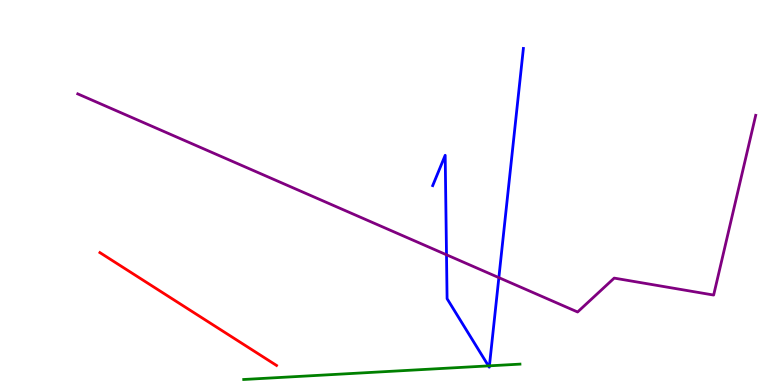[{'lines': ['blue', 'red'], 'intersections': []}, {'lines': ['green', 'red'], 'intersections': []}, {'lines': ['purple', 'red'], 'intersections': []}, {'lines': ['blue', 'green'], 'intersections': [{'x': 6.3, 'y': 0.497}, {'x': 6.32, 'y': 0.498}]}, {'lines': ['blue', 'purple'], 'intersections': [{'x': 5.76, 'y': 3.38}, {'x': 6.44, 'y': 2.79}]}, {'lines': ['green', 'purple'], 'intersections': []}]